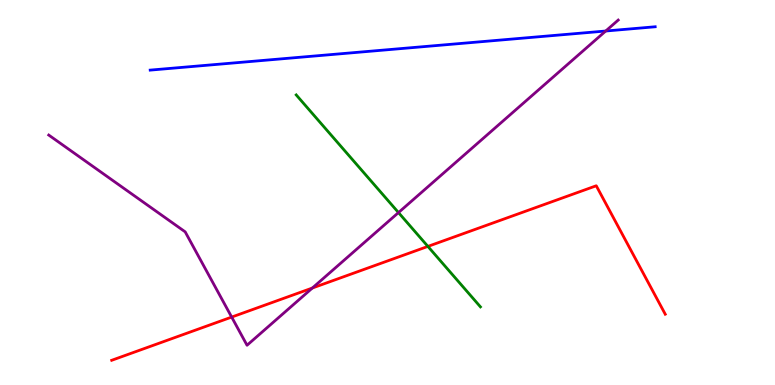[{'lines': ['blue', 'red'], 'intersections': []}, {'lines': ['green', 'red'], 'intersections': [{'x': 5.52, 'y': 3.6}]}, {'lines': ['purple', 'red'], 'intersections': [{'x': 2.99, 'y': 1.76}, {'x': 4.03, 'y': 2.52}]}, {'lines': ['blue', 'green'], 'intersections': []}, {'lines': ['blue', 'purple'], 'intersections': [{'x': 7.82, 'y': 9.19}]}, {'lines': ['green', 'purple'], 'intersections': [{'x': 5.14, 'y': 4.48}]}]